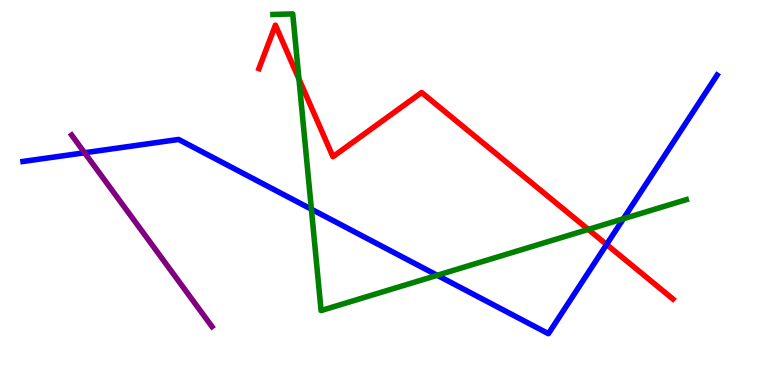[{'lines': ['blue', 'red'], 'intersections': [{'x': 7.83, 'y': 3.65}]}, {'lines': ['green', 'red'], 'intersections': [{'x': 3.86, 'y': 7.95}, {'x': 7.59, 'y': 4.04}]}, {'lines': ['purple', 'red'], 'intersections': []}, {'lines': ['blue', 'green'], 'intersections': [{'x': 4.02, 'y': 4.57}, {'x': 5.64, 'y': 2.85}, {'x': 8.04, 'y': 4.32}]}, {'lines': ['blue', 'purple'], 'intersections': [{'x': 1.09, 'y': 6.03}]}, {'lines': ['green', 'purple'], 'intersections': []}]